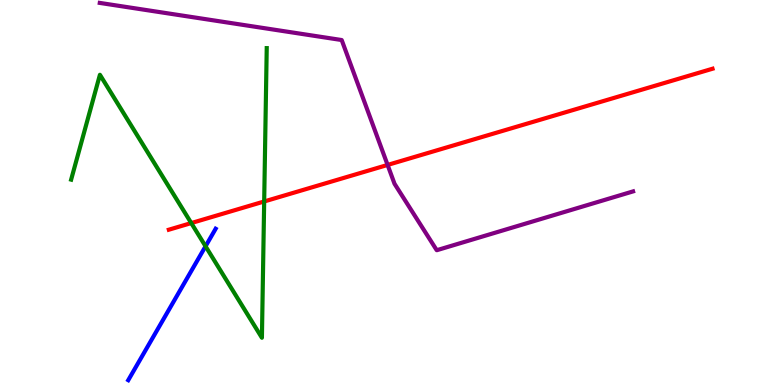[{'lines': ['blue', 'red'], 'intersections': []}, {'lines': ['green', 'red'], 'intersections': [{'x': 2.47, 'y': 4.21}, {'x': 3.41, 'y': 4.77}]}, {'lines': ['purple', 'red'], 'intersections': [{'x': 5.0, 'y': 5.72}]}, {'lines': ['blue', 'green'], 'intersections': [{'x': 2.65, 'y': 3.6}]}, {'lines': ['blue', 'purple'], 'intersections': []}, {'lines': ['green', 'purple'], 'intersections': []}]